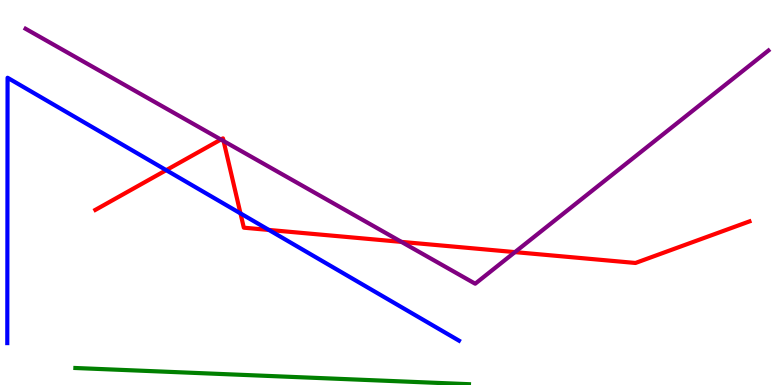[{'lines': ['blue', 'red'], 'intersections': [{'x': 2.14, 'y': 5.58}, {'x': 3.1, 'y': 4.46}, {'x': 3.47, 'y': 4.03}]}, {'lines': ['green', 'red'], 'intersections': []}, {'lines': ['purple', 'red'], 'intersections': [{'x': 2.85, 'y': 6.38}, {'x': 2.89, 'y': 6.34}, {'x': 5.18, 'y': 3.72}, {'x': 6.64, 'y': 3.45}]}, {'lines': ['blue', 'green'], 'intersections': []}, {'lines': ['blue', 'purple'], 'intersections': []}, {'lines': ['green', 'purple'], 'intersections': []}]